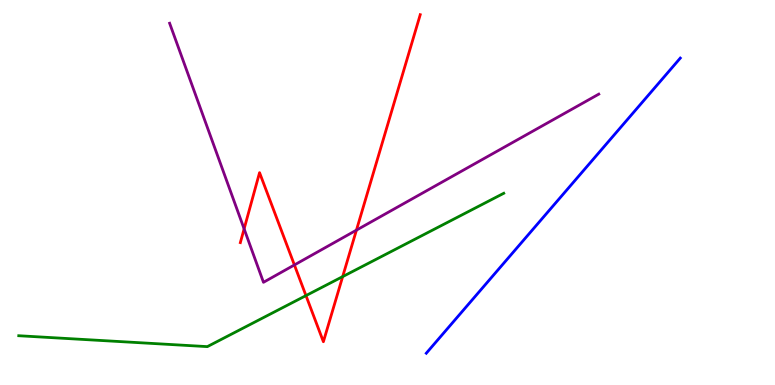[{'lines': ['blue', 'red'], 'intersections': []}, {'lines': ['green', 'red'], 'intersections': [{'x': 3.95, 'y': 2.32}, {'x': 4.42, 'y': 2.82}]}, {'lines': ['purple', 'red'], 'intersections': [{'x': 3.15, 'y': 4.06}, {'x': 3.8, 'y': 3.12}, {'x': 4.6, 'y': 4.02}]}, {'lines': ['blue', 'green'], 'intersections': []}, {'lines': ['blue', 'purple'], 'intersections': []}, {'lines': ['green', 'purple'], 'intersections': []}]